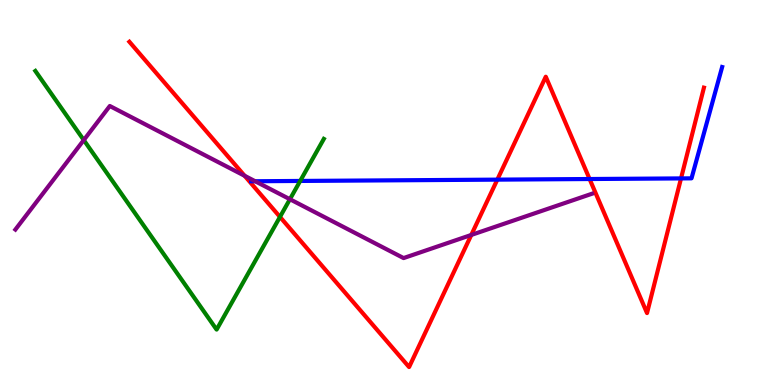[{'lines': ['blue', 'red'], 'intersections': [{'x': 6.42, 'y': 5.33}, {'x': 7.61, 'y': 5.35}, {'x': 8.79, 'y': 5.37}]}, {'lines': ['green', 'red'], 'intersections': [{'x': 3.61, 'y': 4.37}]}, {'lines': ['purple', 'red'], 'intersections': [{'x': 3.16, 'y': 5.43}, {'x': 6.08, 'y': 3.9}]}, {'lines': ['blue', 'green'], 'intersections': [{'x': 3.87, 'y': 5.3}]}, {'lines': ['blue', 'purple'], 'intersections': [{'x': 3.29, 'y': 5.29}]}, {'lines': ['green', 'purple'], 'intersections': [{'x': 1.08, 'y': 6.36}, {'x': 3.74, 'y': 4.83}]}]